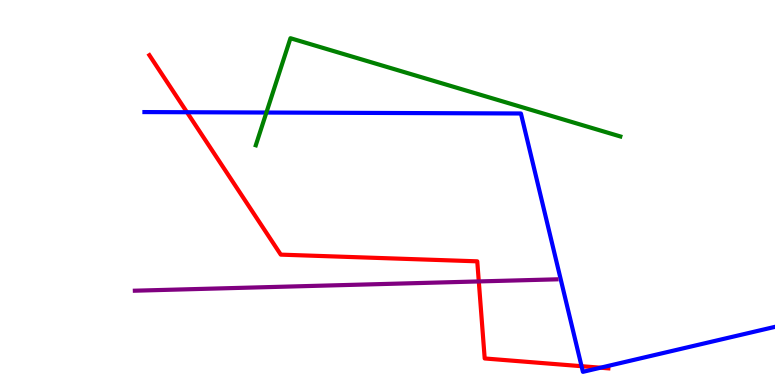[{'lines': ['blue', 'red'], 'intersections': [{'x': 2.41, 'y': 7.08}, {'x': 7.5, 'y': 0.488}, {'x': 7.75, 'y': 0.449}]}, {'lines': ['green', 'red'], 'intersections': []}, {'lines': ['purple', 'red'], 'intersections': [{'x': 6.18, 'y': 2.69}]}, {'lines': ['blue', 'green'], 'intersections': [{'x': 3.44, 'y': 7.08}]}, {'lines': ['blue', 'purple'], 'intersections': []}, {'lines': ['green', 'purple'], 'intersections': []}]